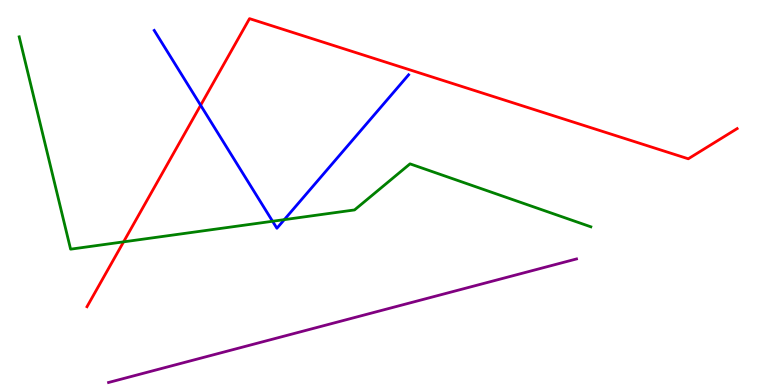[{'lines': ['blue', 'red'], 'intersections': [{'x': 2.59, 'y': 7.27}]}, {'lines': ['green', 'red'], 'intersections': [{'x': 1.59, 'y': 3.72}]}, {'lines': ['purple', 'red'], 'intersections': []}, {'lines': ['blue', 'green'], 'intersections': [{'x': 3.52, 'y': 4.25}, {'x': 3.67, 'y': 4.3}]}, {'lines': ['blue', 'purple'], 'intersections': []}, {'lines': ['green', 'purple'], 'intersections': []}]